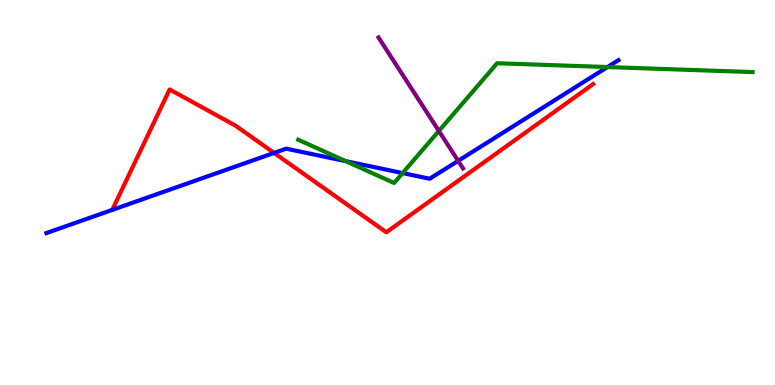[{'lines': ['blue', 'red'], 'intersections': [{'x': 3.54, 'y': 6.03}]}, {'lines': ['green', 'red'], 'intersections': []}, {'lines': ['purple', 'red'], 'intersections': []}, {'lines': ['blue', 'green'], 'intersections': [{'x': 4.46, 'y': 5.81}, {'x': 5.2, 'y': 5.5}, {'x': 7.84, 'y': 8.26}]}, {'lines': ['blue', 'purple'], 'intersections': [{'x': 5.91, 'y': 5.82}]}, {'lines': ['green', 'purple'], 'intersections': [{'x': 5.66, 'y': 6.6}]}]